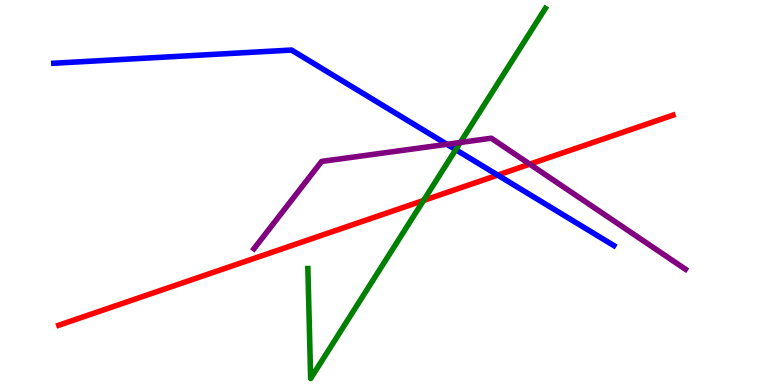[{'lines': ['blue', 'red'], 'intersections': [{'x': 6.42, 'y': 5.45}]}, {'lines': ['green', 'red'], 'intersections': [{'x': 5.47, 'y': 4.79}]}, {'lines': ['purple', 'red'], 'intersections': [{'x': 6.84, 'y': 5.74}]}, {'lines': ['blue', 'green'], 'intersections': [{'x': 5.88, 'y': 6.11}]}, {'lines': ['blue', 'purple'], 'intersections': [{'x': 5.77, 'y': 6.25}]}, {'lines': ['green', 'purple'], 'intersections': [{'x': 5.94, 'y': 6.3}]}]